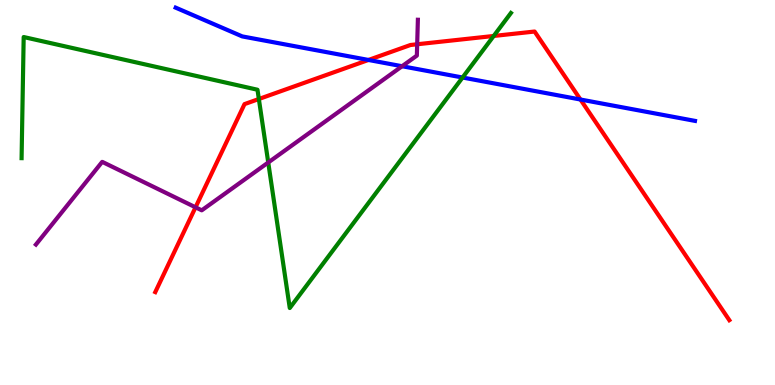[{'lines': ['blue', 'red'], 'intersections': [{'x': 4.75, 'y': 8.44}, {'x': 7.49, 'y': 7.42}]}, {'lines': ['green', 'red'], 'intersections': [{'x': 3.34, 'y': 7.43}, {'x': 6.37, 'y': 9.07}]}, {'lines': ['purple', 'red'], 'intersections': [{'x': 2.52, 'y': 4.62}, {'x': 5.38, 'y': 8.85}]}, {'lines': ['blue', 'green'], 'intersections': [{'x': 5.97, 'y': 7.99}]}, {'lines': ['blue', 'purple'], 'intersections': [{'x': 5.19, 'y': 8.28}]}, {'lines': ['green', 'purple'], 'intersections': [{'x': 3.46, 'y': 5.78}]}]